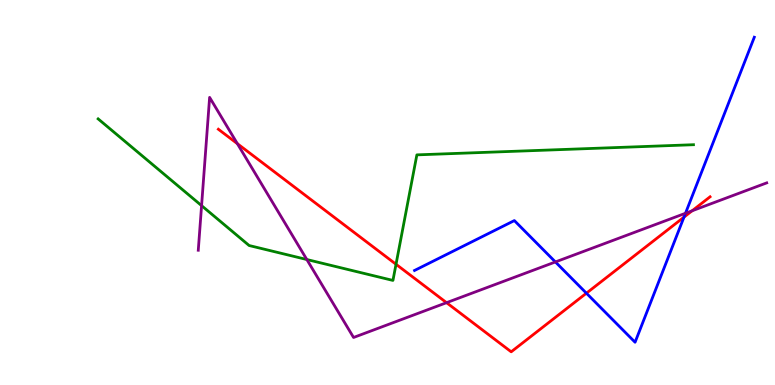[{'lines': ['blue', 'red'], 'intersections': [{'x': 7.57, 'y': 2.38}, {'x': 8.83, 'y': 4.36}]}, {'lines': ['green', 'red'], 'intersections': [{'x': 5.11, 'y': 3.14}]}, {'lines': ['purple', 'red'], 'intersections': [{'x': 3.06, 'y': 6.27}, {'x': 5.76, 'y': 2.14}, {'x': 8.93, 'y': 4.52}]}, {'lines': ['blue', 'green'], 'intersections': []}, {'lines': ['blue', 'purple'], 'intersections': [{'x': 7.17, 'y': 3.2}, {'x': 8.85, 'y': 4.46}]}, {'lines': ['green', 'purple'], 'intersections': [{'x': 2.6, 'y': 4.66}, {'x': 3.96, 'y': 3.26}]}]